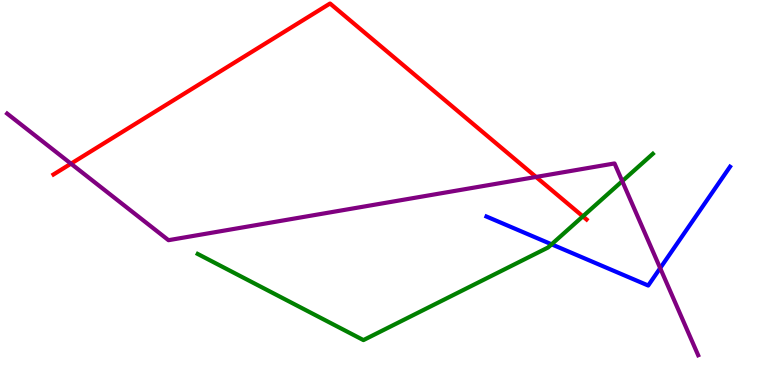[{'lines': ['blue', 'red'], 'intersections': []}, {'lines': ['green', 'red'], 'intersections': [{'x': 7.52, 'y': 4.38}]}, {'lines': ['purple', 'red'], 'intersections': [{'x': 0.916, 'y': 5.75}, {'x': 6.92, 'y': 5.4}]}, {'lines': ['blue', 'green'], 'intersections': [{'x': 7.12, 'y': 3.65}]}, {'lines': ['blue', 'purple'], 'intersections': [{'x': 8.52, 'y': 3.04}]}, {'lines': ['green', 'purple'], 'intersections': [{'x': 8.03, 'y': 5.29}]}]